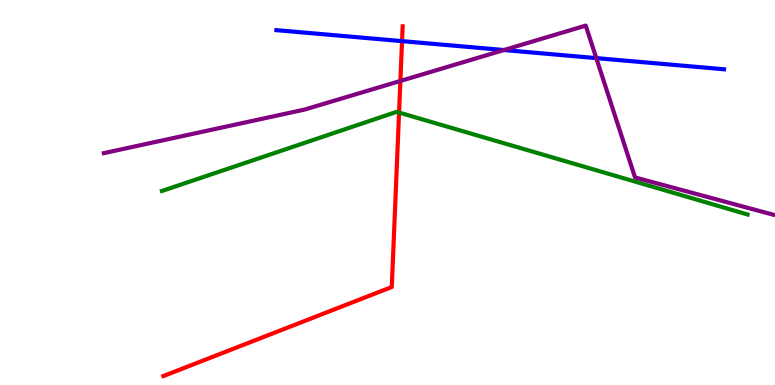[{'lines': ['blue', 'red'], 'intersections': [{'x': 5.19, 'y': 8.93}]}, {'lines': ['green', 'red'], 'intersections': [{'x': 5.15, 'y': 7.08}]}, {'lines': ['purple', 'red'], 'intersections': [{'x': 5.17, 'y': 7.9}]}, {'lines': ['blue', 'green'], 'intersections': []}, {'lines': ['blue', 'purple'], 'intersections': [{'x': 6.5, 'y': 8.7}, {'x': 7.69, 'y': 8.49}]}, {'lines': ['green', 'purple'], 'intersections': []}]